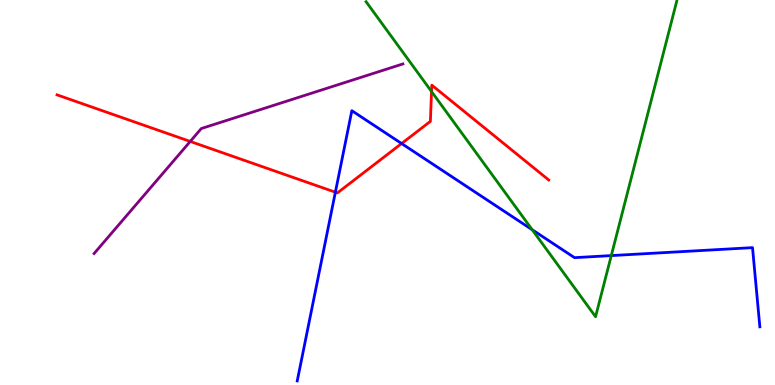[{'lines': ['blue', 'red'], 'intersections': [{'x': 4.33, 'y': 5.01}, {'x': 5.18, 'y': 6.27}]}, {'lines': ['green', 'red'], 'intersections': [{'x': 5.57, 'y': 7.62}]}, {'lines': ['purple', 'red'], 'intersections': [{'x': 2.45, 'y': 6.33}]}, {'lines': ['blue', 'green'], 'intersections': [{'x': 6.87, 'y': 4.03}, {'x': 7.89, 'y': 3.36}]}, {'lines': ['blue', 'purple'], 'intersections': []}, {'lines': ['green', 'purple'], 'intersections': []}]